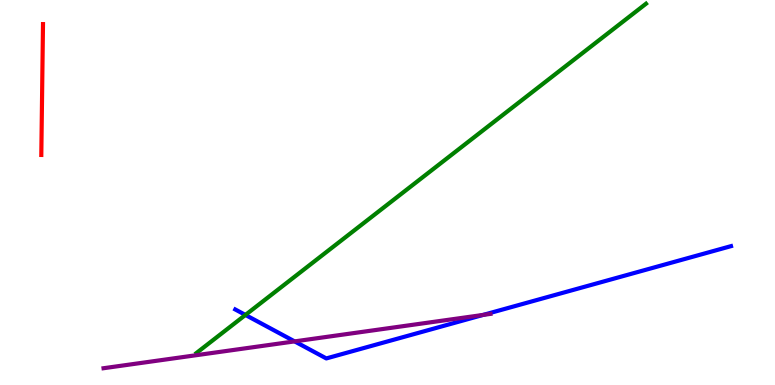[{'lines': ['blue', 'red'], 'intersections': []}, {'lines': ['green', 'red'], 'intersections': []}, {'lines': ['purple', 'red'], 'intersections': []}, {'lines': ['blue', 'green'], 'intersections': [{'x': 3.17, 'y': 1.82}]}, {'lines': ['blue', 'purple'], 'intersections': [{'x': 3.8, 'y': 1.13}, {'x': 6.23, 'y': 1.82}]}, {'lines': ['green', 'purple'], 'intersections': []}]